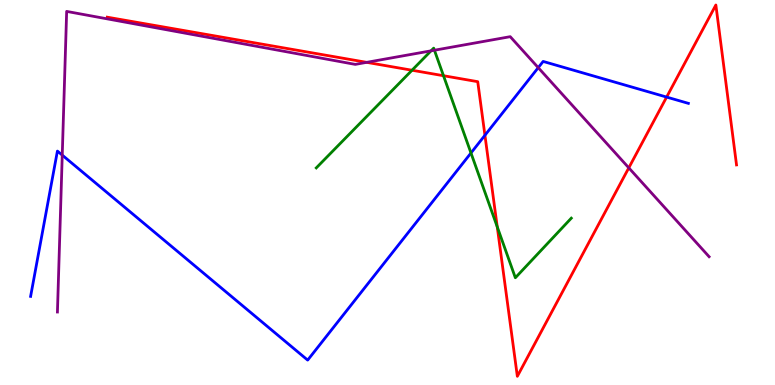[{'lines': ['blue', 'red'], 'intersections': [{'x': 6.26, 'y': 6.49}, {'x': 8.6, 'y': 7.48}]}, {'lines': ['green', 'red'], 'intersections': [{'x': 5.32, 'y': 8.18}, {'x': 5.72, 'y': 8.03}, {'x': 6.42, 'y': 4.11}]}, {'lines': ['purple', 'red'], 'intersections': [{'x': 4.73, 'y': 8.38}, {'x': 8.11, 'y': 5.64}]}, {'lines': ['blue', 'green'], 'intersections': [{'x': 6.08, 'y': 6.03}]}, {'lines': ['blue', 'purple'], 'intersections': [{'x': 0.803, 'y': 5.97}, {'x': 6.94, 'y': 8.24}]}, {'lines': ['green', 'purple'], 'intersections': [{'x': 5.56, 'y': 8.68}, {'x': 5.61, 'y': 8.7}]}]